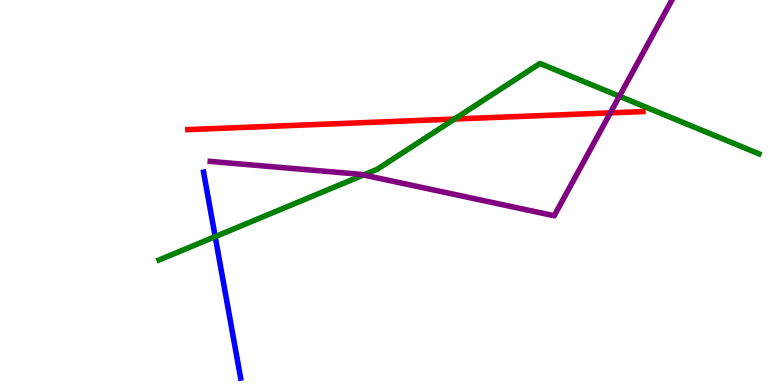[{'lines': ['blue', 'red'], 'intersections': []}, {'lines': ['green', 'red'], 'intersections': [{'x': 5.86, 'y': 6.91}]}, {'lines': ['purple', 'red'], 'intersections': [{'x': 7.88, 'y': 7.07}]}, {'lines': ['blue', 'green'], 'intersections': [{'x': 2.78, 'y': 3.85}]}, {'lines': ['blue', 'purple'], 'intersections': []}, {'lines': ['green', 'purple'], 'intersections': [{'x': 4.69, 'y': 5.46}, {'x': 7.99, 'y': 7.5}]}]